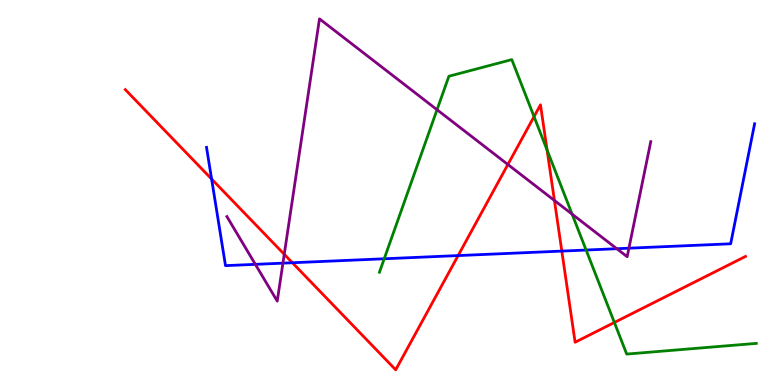[{'lines': ['blue', 'red'], 'intersections': [{'x': 2.73, 'y': 5.35}, {'x': 3.77, 'y': 3.18}, {'x': 5.91, 'y': 3.36}, {'x': 7.25, 'y': 3.48}]}, {'lines': ['green', 'red'], 'intersections': [{'x': 6.89, 'y': 6.97}, {'x': 7.06, 'y': 6.1}, {'x': 7.93, 'y': 1.62}]}, {'lines': ['purple', 'red'], 'intersections': [{'x': 3.67, 'y': 3.39}, {'x': 6.55, 'y': 5.73}, {'x': 7.15, 'y': 4.79}]}, {'lines': ['blue', 'green'], 'intersections': [{'x': 4.96, 'y': 3.28}, {'x': 7.56, 'y': 3.51}]}, {'lines': ['blue', 'purple'], 'intersections': [{'x': 3.29, 'y': 3.13}, {'x': 3.65, 'y': 3.16}, {'x': 7.96, 'y': 3.54}, {'x': 8.12, 'y': 3.55}]}, {'lines': ['green', 'purple'], 'intersections': [{'x': 5.64, 'y': 7.15}, {'x': 7.38, 'y': 4.44}]}]